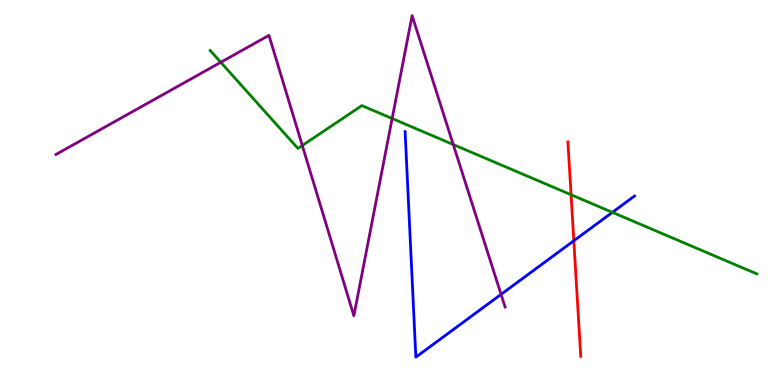[{'lines': ['blue', 'red'], 'intersections': [{'x': 7.4, 'y': 3.75}]}, {'lines': ['green', 'red'], 'intersections': [{'x': 7.37, 'y': 4.94}]}, {'lines': ['purple', 'red'], 'intersections': []}, {'lines': ['blue', 'green'], 'intersections': [{'x': 7.9, 'y': 4.48}]}, {'lines': ['blue', 'purple'], 'intersections': [{'x': 6.47, 'y': 2.35}]}, {'lines': ['green', 'purple'], 'intersections': [{'x': 2.85, 'y': 8.38}, {'x': 3.9, 'y': 6.22}, {'x': 5.06, 'y': 6.92}, {'x': 5.85, 'y': 6.25}]}]